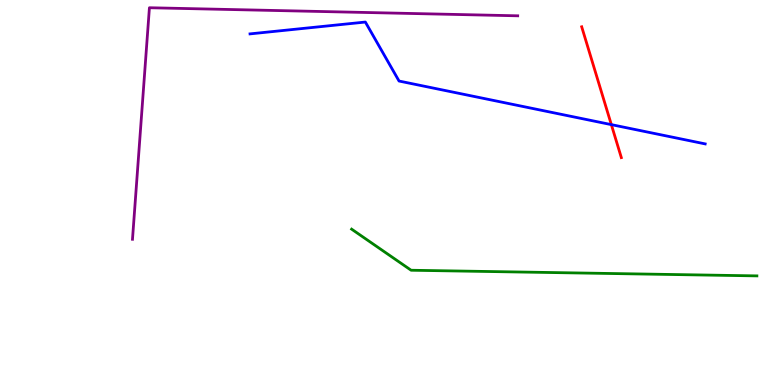[{'lines': ['blue', 'red'], 'intersections': [{'x': 7.89, 'y': 6.76}]}, {'lines': ['green', 'red'], 'intersections': []}, {'lines': ['purple', 'red'], 'intersections': []}, {'lines': ['blue', 'green'], 'intersections': []}, {'lines': ['blue', 'purple'], 'intersections': []}, {'lines': ['green', 'purple'], 'intersections': []}]